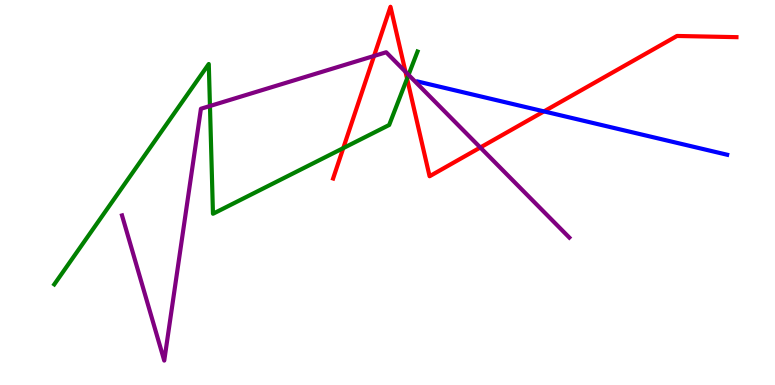[{'lines': ['blue', 'red'], 'intersections': [{'x': 7.02, 'y': 7.11}]}, {'lines': ['green', 'red'], 'intersections': [{'x': 4.43, 'y': 6.15}, {'x': 5.25, 'y': 7.96}]}, {'lines': ['purple', 'red'], 'intersections': [{'x': 4.83, 'y': 8.55}, {'x': 5.23, 'y': 8.14}, {'x': 6.2, 'y': 6.17}]}, {'lines': ['blue', 'green'], 'intersections': []}, {'lines': ['blue', 'purple'], 'intersections': []}, {'lines': ['green', 'purple'], 'intersections': [{'x': 2.71, 'y': 7.25}, {'x': 5.27, 'y': 8.06}]}]